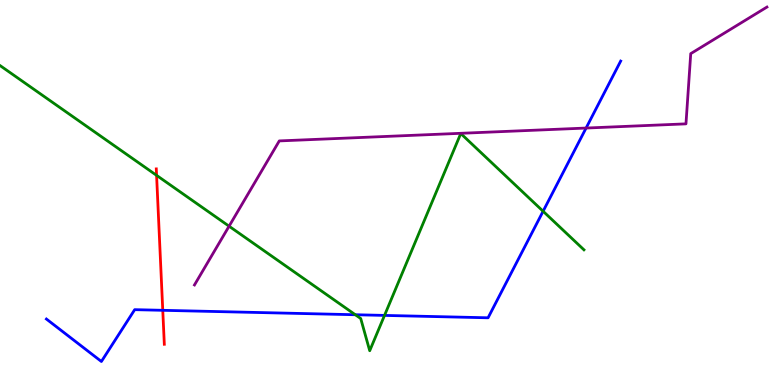[{'lines': ['blue', 'red'], 'intersections': [{'x': 2.1, 'y': 1.94}]}, {'lines': ['green', 'red'], 'intersections': [{'x': 2.02, 'y': 5.45}]}, {'lines': ['purple', 'red'], 'intersections': []}, {'lines': ['blue', 'green'], 'intersections': [{'x': 4.58, 'y': 1.83}, {'x': 4.96, 'y': 1.81}, {'x': 7.01, 'y': 4.51}]}, {'lines': ['blue', 'purple'], 'intersections': [{'x': 7.56, 'y': 6.67}]}, {'lines': ['green', 'purple'], 'intersections': [{'x': 2.96, 'y': 4.12}]}]